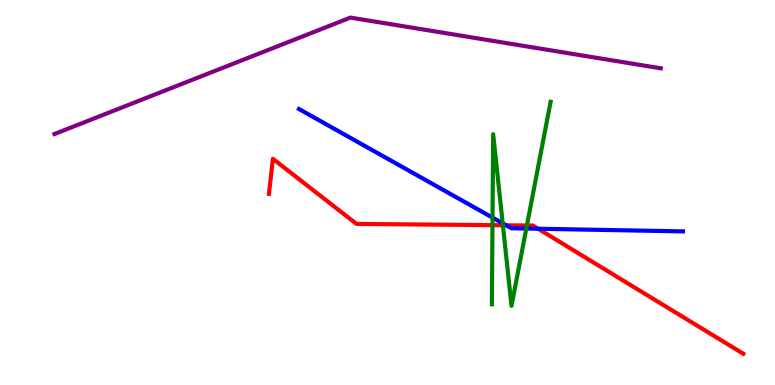[{'lines': ['blue', 'red'], 'intersections': [{'x': 6.53, 'y': 4.15}, {'x': 6.94, 'y': 4.06}]}, {'lines': ['green', 'red'], 'intersections': [{'x': 6.35, 'y': 4.15}, {'x': 6.49, 'y': 4.15}, {'x': 6.8, 'y': 4.14}]}, {'lines': ['purple', 'red'], 'intersections': []}, {'lines': ['blue', 'green'], 'intersections': [{'x': 6.36, 'y': 4.35}, {'x': 6.49, 'y': 4.2}, {'x': 6.79, 'y': 4.06}]}, {'lines': ['blue', 'purple'], 'intersections': []}, {'lines': ['green', 'purple'], 'intersections': []}]